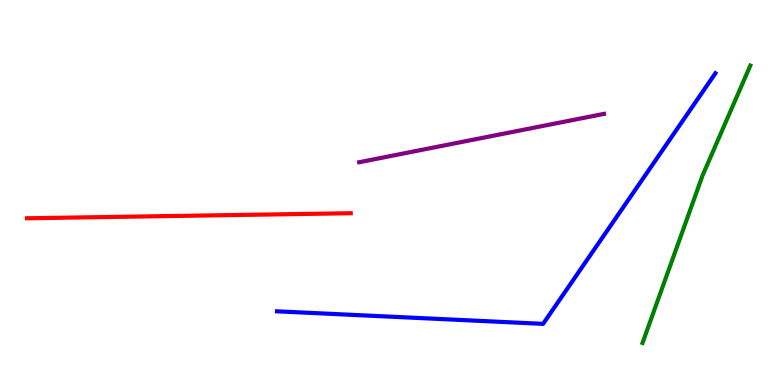[{'lines': ['blue', 'red'], 'intersections': []}, {'lines': ['green', 'red'], 'intersections': []}, {'lines': ['purple', 'red'], 'intersections': []}, {'lines': ['blue', 'green'], 'intersections': []}, {'lines': ['blue', 'purple'], 'intersections': []}, {'lines': ['green', 'purple'], 'intersections': []}]